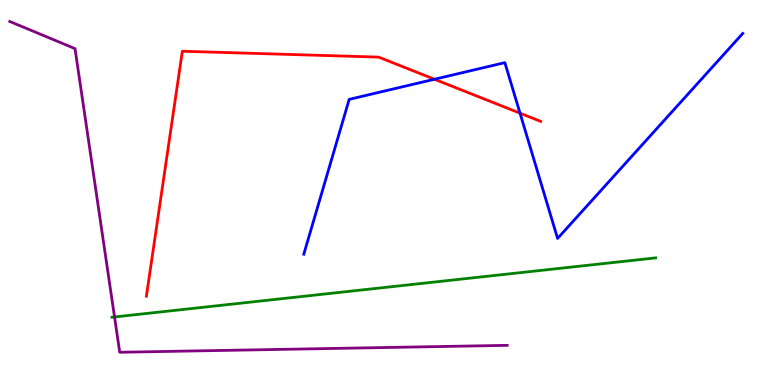[{'lines': ['blue', 'red'], 'intersections': [{'x': 5.61, 'y': 7.94}, {'x': 6.71, 'y': 7.06}]}, {'lines': ['green', 'red'], 'intersections': []}, {'lines': ['purple', 'red'], 'intersections': []}, {'lines': ['blue', 'green'], 'intersections': []}, {'lines': ['blue', 'purple'], 'intersections': []}, {'lines': ['green', 'purple'], 'intersections': [{'x': 1.48, 'y': 1.77}]}]